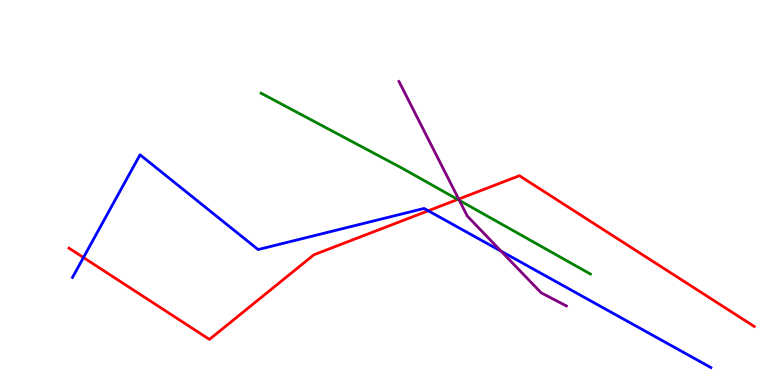[{'lines': ['blue', 'red'], 'intersections': [{'x': 1.08, 'y': 3.31}, {'x': 5.53, 'y': 4.53}]}, {'lines': ['green', 'red'], 'intersections': [{'x': 5.91, 'y': 4.82}]}, {'lines': ['purple', 'red'], 'intersections': [{'x': 5.92, 'y': 4.83}]}, {'lines': ['blue', 'green'], 'intersections': []}, {'lines': ['blue', 'purple'], 'intersections': [{'x': 6.47, 'y': 3.48}]}, {'lines': ['green', 'purple'], 'intersections': [{'x': 5.93, 'y': 4.8}]}]